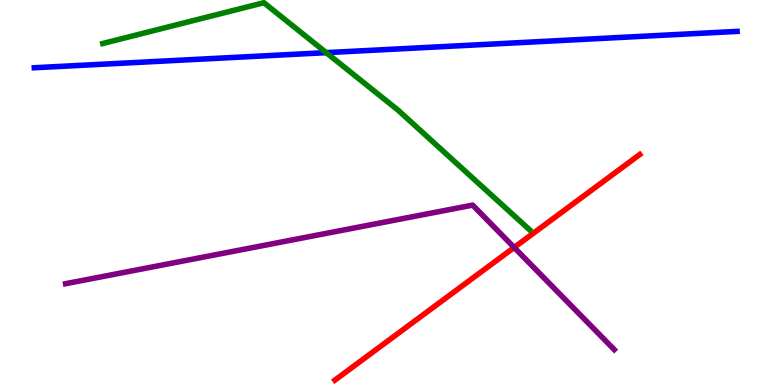[{'lines': ['blue', 'red'], 'intersections': []}, {'lines': ['green', 'red'], 'intersections': []}, {'lines': ['purple', 'red'], 'intersections': [{'x': 6.63, 'y': 3.57}]}, {'lines': ['blue', 'green'], 'intersections': [{'x': 4.21, 'y': 8.63}]}, {'lines': ['blue', 'purple'], 'intersections': []}, {'lines': ['green', 'purple'], 'intersections': []}]